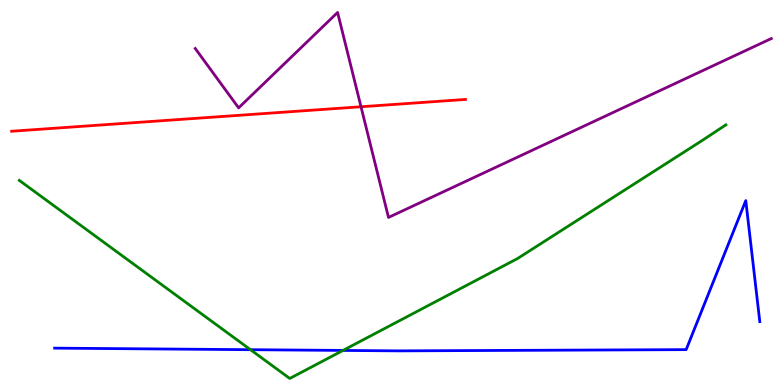[{'lines': ['blue', 'red'], 'intersections': []}, {'lines': ['green', 'red'], 'intersections': []}, {'lines': ['purple', 'red'], 'intersections': [{'x': 4.66, 'y': 7.23}]}, {'lines': ['blue', 'green'], 'intersections': [{'x': 3.23, 'y': 0.917}, {'x': 4.43, 'y': 0.898}]}, {'lines': ['blue', 'purple'], 'intersections': []}, {'lines': ['green', 'purple'], 'intersections': []}]